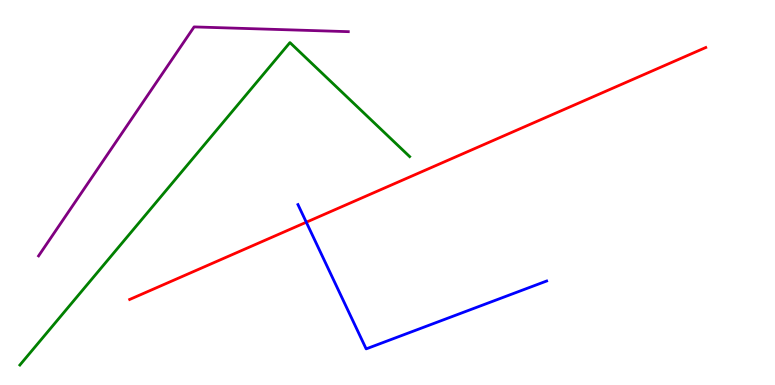[{'lines': ['blue', 'red'], 'intersections': [{'x': 3.95, 'y': 4.23}]}, {'lines': ['green', 'red'], 'intersections': []}, {'lines': ['purple', 'red'], 'intersections': []}, {'lines': ['blue', 'green'], 'intersections': []}, {'lines': ['blue', 'purple'], 'intersections': []}, {'lines': ['green', 'purple'], 'intersections': []}]